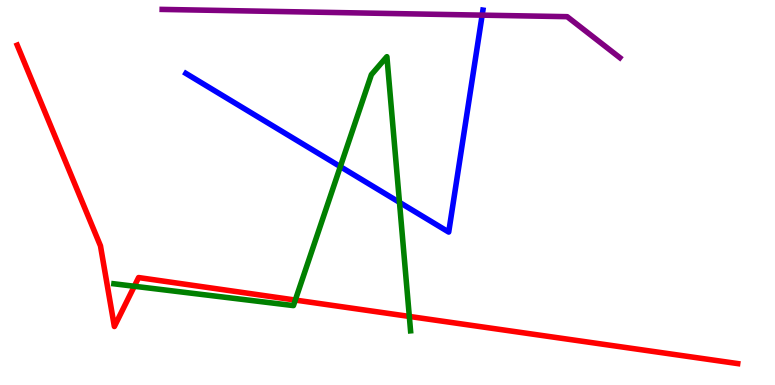[{'lines': ['blue', 'red'], 'intersections': []}, {'lines': ['green', 'red'], 'intersections': [{'x': 1.73, 'y': 2.56}, {'x': 3.81, 'y': 2.21}, {'x': 5.28, 'y': 1.78}]}, {'lines': ['purple', 'red'], 'intersections': []}, {'lines': ['blue', 'green'], 'intersections': [{'x': 4.39, 'y': 5.67}, {'x': 5.15, 'y': 4.74}]}, {'lines': ['blue', 'purple'], 'intersections': [{'x': 6.22, 'y': 9.61}]}, {'lines': ['green', 'purple'], 'intersections': []}]